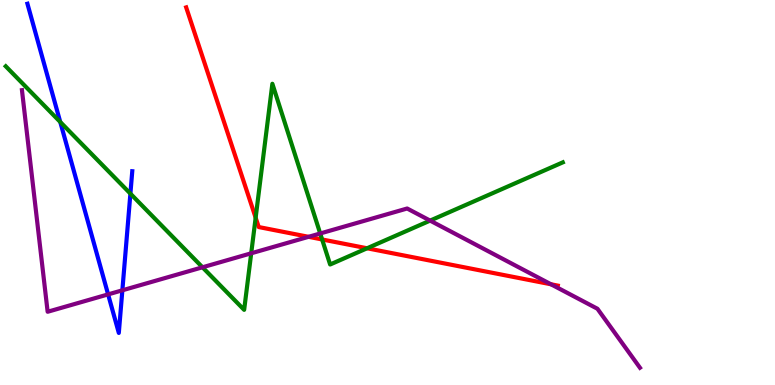[{'lines': ['blue', 'red'], 'intersections': []}, {'lines': ['green', 'red'], 'intersections': [{'x': 3.3, 'y': 4.35}, {'x': 4.16, 'y': 3.78}, {'x': 4.74, 'y': 3.55}]}, {'lines': ['purple', 'red'], 'intersections': [{'x': 3.98, 'y': 3.85}, {'x': 7.11, 'y': 2.62}]}, {'lines': ['blue', 'green'], 'intersections': [{'x': 0.777, 'y': 6.83}, {'x': 1.68, 'y': 4.97}]}, {'lines': ['blue', 'purple'], 'intersections': [{'x': 1.4, 'y': 2.35}, {'x': 1.58, 'y': 2.46}]}, {'lines': ['green', 'purple'], 'intersections': [{'x': 2.61, 'y': 3.06}, {'x': 3.24, 'y': 3.42}, {'x': 4.13, 'y': 3.94}, {'x': 5.55, 'y': 4.27}]}]